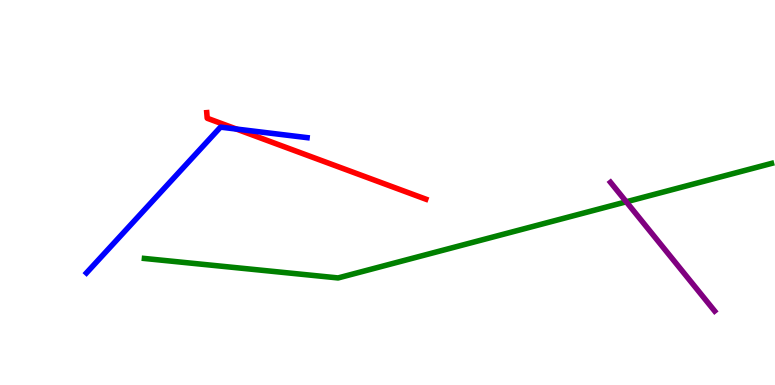[{'lines': ['blue', 'red'], 'intersections': [{'x': 3.05, 'y': 6.65}]}, {'lines': ['green', 'red'], 'intersections': []}, {'lines': ['purple', 'red'], 'intersections': []}, {'lines': ['blue', 'green'], 'intersections': []}, {'lines': ['blue', 'purple'], 'intersections': []}, {'lines': ['green', 'purple'], 'intersections': [{'x': 8.08, 'y': 4.76}]}]